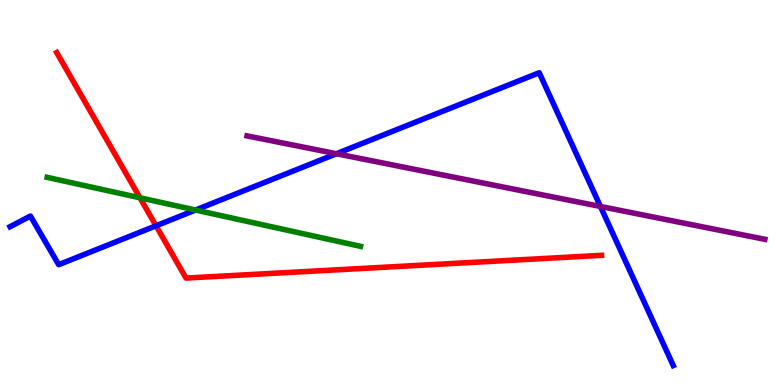[{'lines': ['blue', 'red'], 'intersections': [{'x': 2.01, 'y': 4.14}]}, {'lines': ['green', 'red'], 'intersections': [{'x': 1.81, 'y': 4.86}]}, {'lines': ['purple', 'red'], 'intersections': []}, {'lines': ['blue', 'green'], 'intersections': [{'x': 2.52, 'y': 4.54}]}, {'lines': ['blue', 'purple'], 'intersections': [{'x': 4.34, 'y': 6.01}, {'x': 7.75, 'y': 4.64}]}, {'lines': ['green', 'purple'], 'intersections': []}]